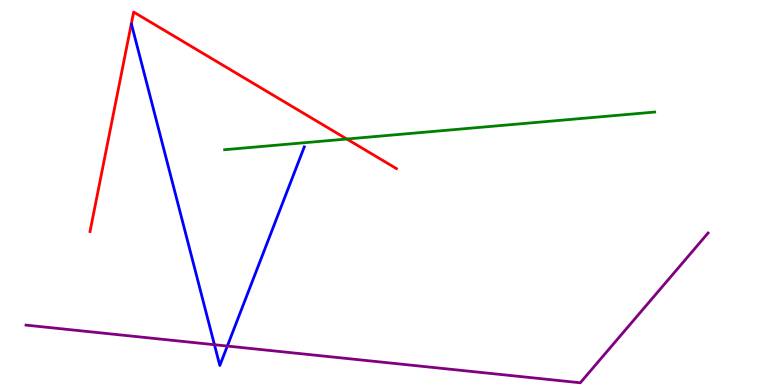[{'lines': ['blue', 'red'], 'intersections': []}, {'lines': ['green', 'red'], 'intersections': [{'x': 4.47, 'y': 6.39}]}, {'lines': ['purple', 'red'], 'intersections': []}, {'lines': ['blue', 'green'], 'intersections': []}, {'lines': ['blue', 'purple'], 'intersections': [{'x': 2.77, 'y': 1.05}, {'x': 2.93, 'y': 1.01}]}, {'lines': ['green', 'purple'], 'intersections': []}]